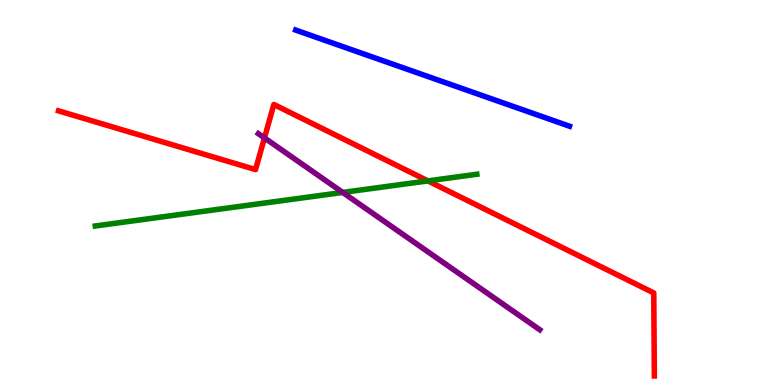[{'lines': ['blue', 'red'], 'intersections': []}, {'lines': ['green', 'red'], 'intersections': [{'x': 5.52, 'y': 5.3}]}, {'lines': ['purple', 'red'], 'intersections': [{'x': 3.41, 'y': 6.42}]}, {'lines': ['blue', 'green'], 'intersections': []}, {'lines': ['blue', 'purple'], 'intersections': []}, {'lines': ['green', 'purple'], 'intersections': [{'x': 4.42, 'y': 5.0}]}]